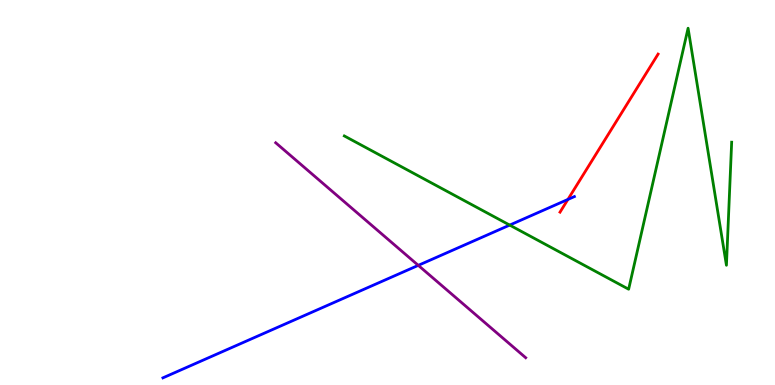[{'lines': ['blue', 'red'], 'intersections': [{'x': 7.33, 'y': 4.82}]}, {'lines': ['green', 'red'], 'intersections': []}, {'lines': ['purple', 'red'], 'intersections': []}, {'lines': ['blue', 'green'], 'intersections': [{'x': 6.58, 'y': 4.15}]}, {'lines': ['blue', 'purple'], 'intersections': [{'x': 5.4, 'y': 3.11}]}, {'lines': ['green', 'purple'], 'intersections': []}]